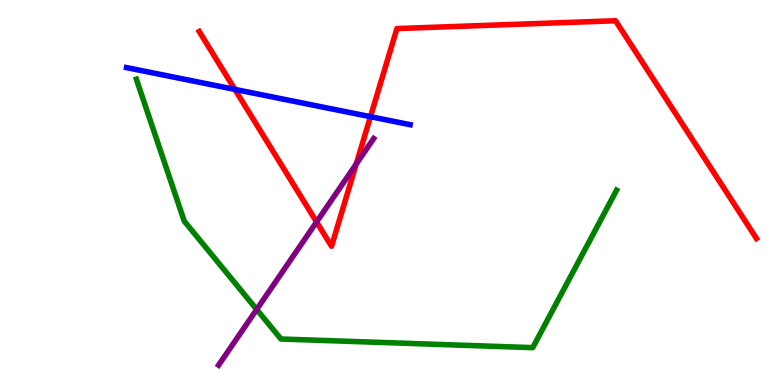[{'lines': ['blue', 'red'], 'intersections': [{'x': 3.03, 'y': 7.68}, {'x': 4.78, 'y': 6.97}]}, {'lines': ['green', 'red'], 'intersections': []}, {'lines': ['purple', 'red'], 'intersections': [{'x': 4.08, 'y': 4.23}, {'x': 4.6, 'y': 5.74}]}, {'lines': ['blue', 'green'], 'intersections': []}, {'lines': ['blue', 'purple'], 'intersections': []}, {'lines': ['green', 'purple'], 'intersections': [{'x': 3.31, 'y': 1.96}]}]